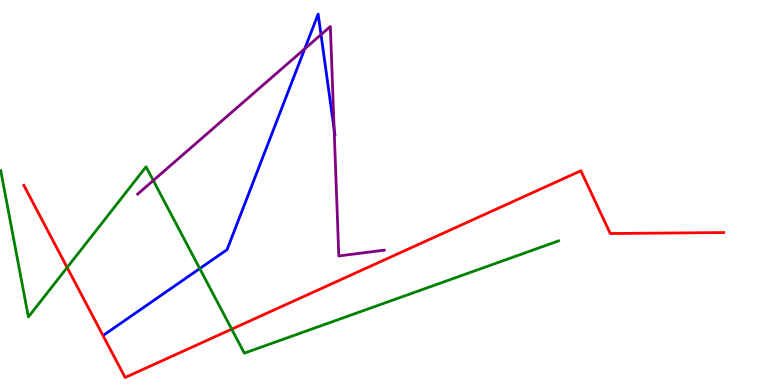[{'lines': ['blue', 'red'], 'intersections': []}, {'lines': ['green', 'red'], 'intersections': [{'x': 0.866, 'y': 3.05}, {'x': 2.99, 'y': 1.45}]}, {'lines': ['purple', 'red'], 'intersections': []}, {'lines': ['blue', 'green'], 'intersections': [{'x': 2.58, 'y': 3.02}]}, {'lines': ['blue', 'purple'], 'intersections': [{'x': 3.93, 'y': 8.73}, {'x': 4.14, 'y': 9.1}, {'x': 4.31, 'y': 6.64}]}, {'lines': ['green', 'purple'], 'intersections': [{'x': 1.98, 'y': 5.31}]}]